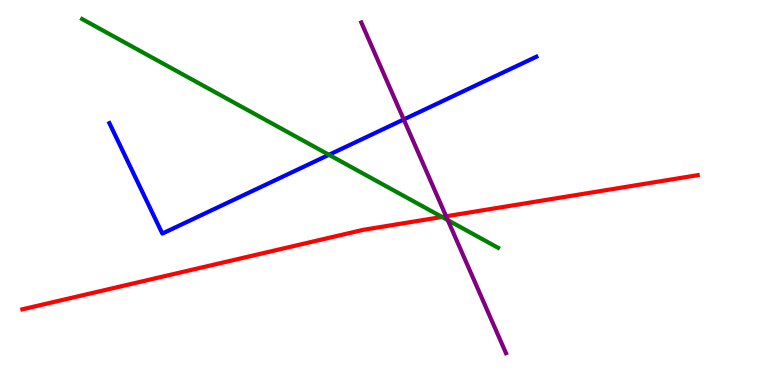[{'lines': ['blue', 'red'], 'intersections': []}, {'lines': ['green', 'red'], 'intersections': [{'x': 5.7, 'y': 4.36}]}, {'lines': ['purple', 'red'], 'intersections': [{'x': 5.76, 'y': 4.38}]}, {'lines': ['blue', 'green'], 'intersections': [{'x': 4.24, 'y': 5.98}]}, {'lines': ['blue', 'purple'], 'intersections': [{'x': 5.21, 'y': 6.9}]}, {'lines': ['green', 'purple'], 'intersections': [{'x': 5.78, 'y': 4.28}]}]